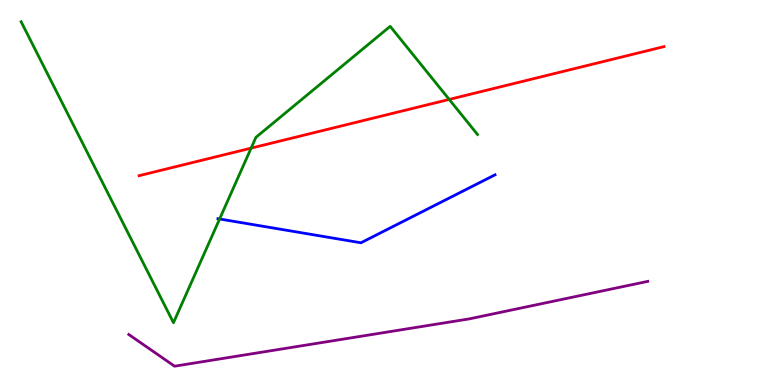[{'lines': ['blue', 'red'], 'intersections': []}, {'lines': ['green', 'red'], 'intersections': [{'x': 3.24, 'y': 6.15}, {'x': 5.8, 'y': 7.42}]}, {'lines': ['purple', 'red'], 'intersections': []}, {'lines': ['blue', 'green'], 'intersections': [{'x': 2.83, 'y': 4.31}]}, {'lines': ['blue', 'purple'], 'intersections': []}, {'lines': ['green', 'purple'], 'intersections': []}]